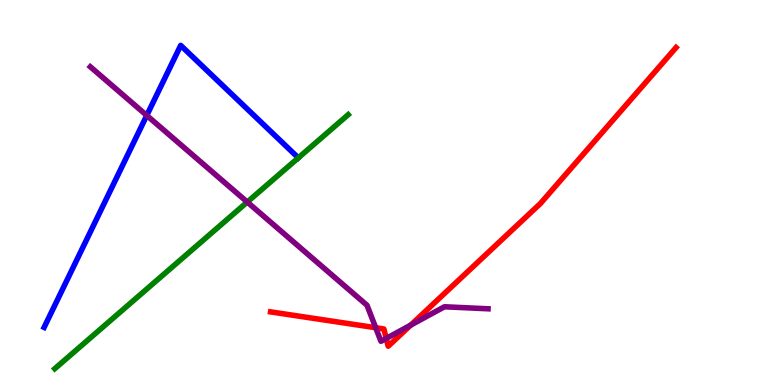[{'lines': ['blue', 'red'], 'intersections': []}, {'lines': ['green', 'red'], 'intersections': []}, {'lines': ['purple', 'red'], 'intersections': [{'x': 4.85, 'y': 1.49}, {'x': 4.98, 'y': 1.21}, {'x': 5.3, 'y': 1.55}]}, {'lines': ['blue', 'green'], 'intersections': []}, {'lines': ['blue', 'purple'], 'intersections': [{'x': 1.89, 'y': 7.0}]}, {'lines': ['green', 'purple'], 'intersections': [{'x': 3.19, 'y': 4.75}]}]